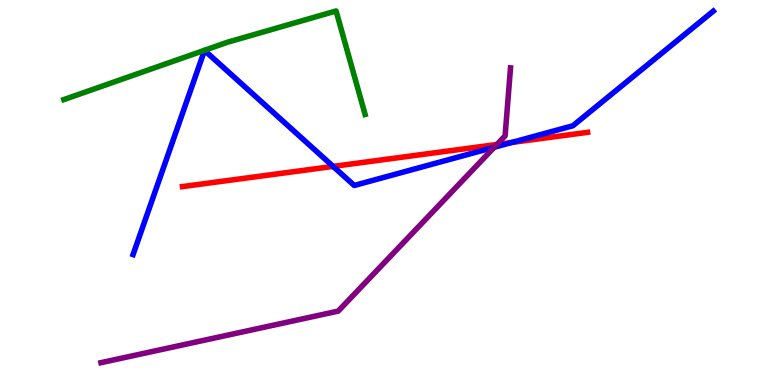[{'lines': ['blue', 'red'], 'intersections': [{'x': 4.3, 'y': 5.68}, {'x': 6.6, 'y': 6.3}]}, {'lines': ['green', 'red'], 'intersections': []}, {'lines': ['purple', 'red'], 'intersections': [{'x': 6.41, 'y': 6.25}]}, {'lines': ['blue', 'green'], 'intersections': []}, {'lines': ['blue', 'purple'], 'intersections': [{'x': 6.38, 'y': 6.18}]}, {'lines': ['green', 'purple'], 'intersections': []}]